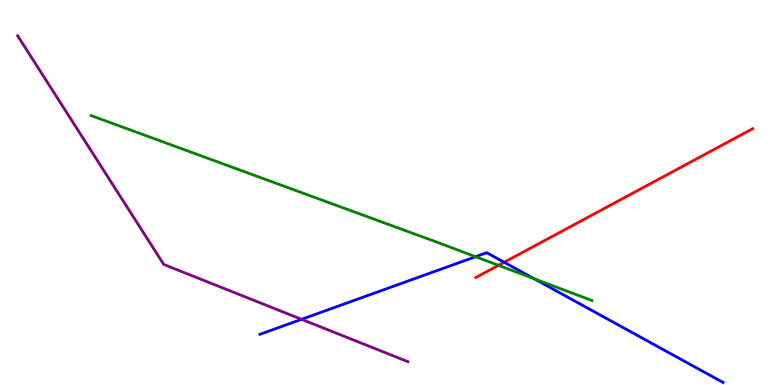[{'lines': ['blue', 'red'], 'intersections': [{'x': 6.51, 'y': 3.19}]}, {'lines': ['green', 'red'], 'intersections': [{'x': 6.43, 'y': 3.11}]}, {'lines': ['purple', 'red'], 'intersections': []}, {'lines': ['blue', 'green'], 'intersections': [{'x': 6.14, 'y': 3.33}, {'x': 6.89, 'y': 2.76}]}, {'lines': ['blue', 'purple'], 'intersections': [{'x': 3.89, 'y': 1.71}]}, {'lines': ['green', 'purple'], 'intersections': []}]